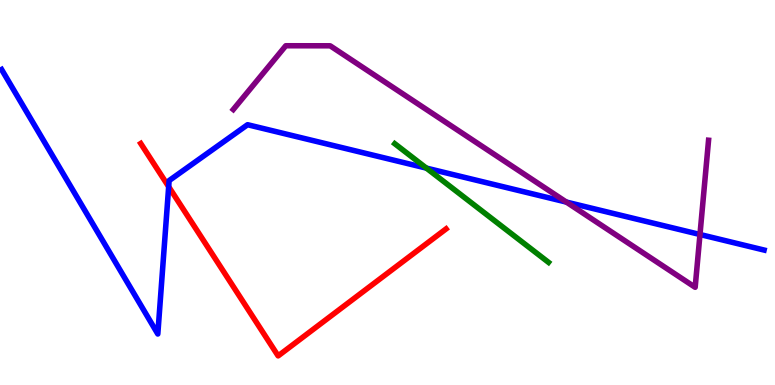[{'lines': ['blue', 'red'], 'intersections': [{'x': 2.18, 'y': 5.15}]}, {'lines': ['green', 'red'], 'intersections': []}, {'lines': ['purple', 'red'], 'intersections': []}, {'lines': ['blue', 'green'], 'intersections': [{'x': 5.5, 'y': 5.63}]}, {'lines': ['blue', 'purple'], 'intersections': [{'x': 7.31, 'y': 4.75}, {'x': 9.03, 'y': 3.91}]}, {'lines': ['green', 'purple'], 'intersections': []}]